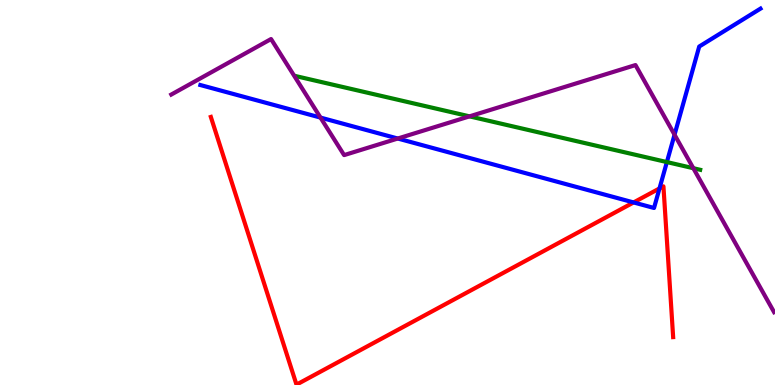[{'lines': ['blue', 'red'], 'intersections': [{'x': 8.18, 'y': 4.74}, {'x': 8.51, 'y': 5.11}]}, {'lines': ['green', 'red'], 'intersections': []}, {'lines': ['purple', 'red'], 'intersections': []}, {'lines': ['blue', 'green'], 'intersections': [{'x': 8.6, 'y': 5.79}]}, {'lines': ['blue', 'purple'], 'intersections': [{'x': 4.14, 'y': 6.95}, {'x': 5.13, 'y': 6.4}, {'x': 8.7, 'y': 6.5}]}, {'lines': ['green', 'purple'], 'intersections': [{'x': 6.06, 'y': 6.98}, {'x': 8.95, 'y': 5.63}]}]